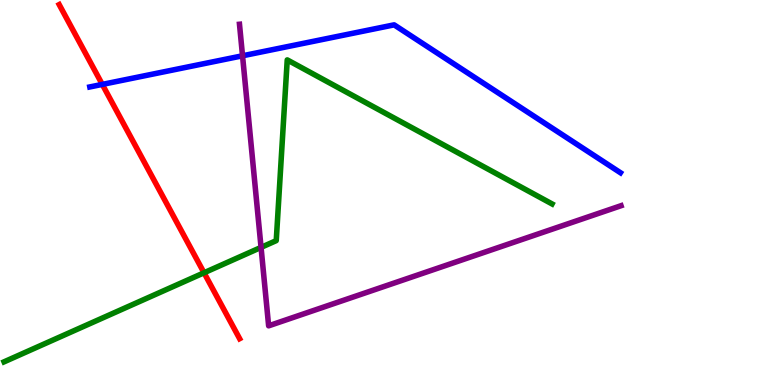[{'lines': ['blue', 'red'], 'intersections': [{'x': 1.32, 'y': 7.81}]}, {'lines': ['green', 'red'], 'intersections': [{'x': 2.63, 'y': 2.91}]}, {'lines': ['purple', 'red'], 'intersections': []}, {'lines': ['blue', 'green'], 'intersections': []}, {'lines': ['blue', 'purple'], 'intersections': [{'x': 3.13, 'y': 8.55}]}, {'lines': ['green', 'purple'], 'intersections': [{'x': 3.37, 'y': 3.57}]}]